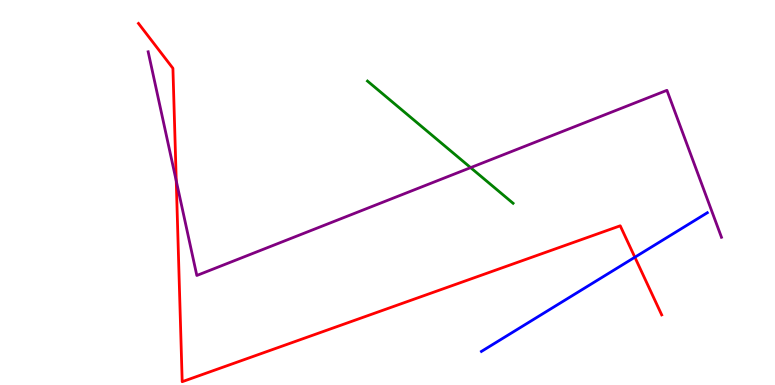[{'lines': ['blue', 'red'], 'intersections': [{'x': 8.19, 'y': 3.32}]}, {'lines': ['green', 'red'], 'intersections': []}, {'lines': ['purple', 'red'], 'intersections': [{'x': 2.27, 'y': 5.3}]}, {'lines': ['blue', 'green'], 'intersections': []}, {'lines': ['blue', 'purple'], 'intersections': []}, {'lines': ['green', 'purple'], 'intersections': [{'x': 6.07, 'y': 5.65}]}]